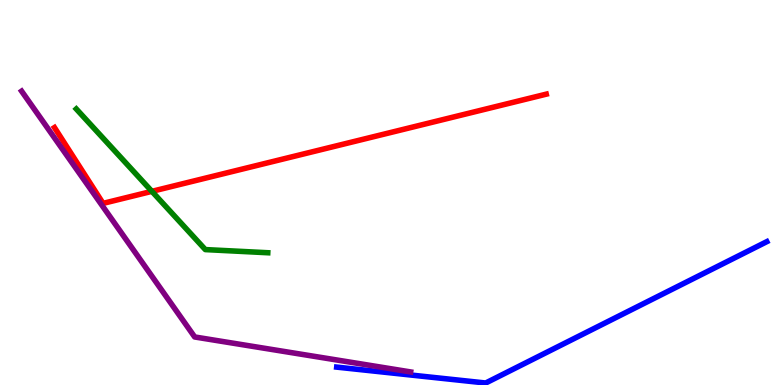[{'lines': ['blue', 'red'], 'intersections': []}, {'lines': ['green', 'red'], 'intersections': [{'x': 1.96, 'y': 5.03}]}, {'lines': ['purple', 'red'], 'intersections': []}, {'lines': ['blue', 'green'], 'intersections': []}, {'lines': ['blue', 'purple'], 'intersections': []}, {'lines': ['green', 'purple'], 'intersections': []}]